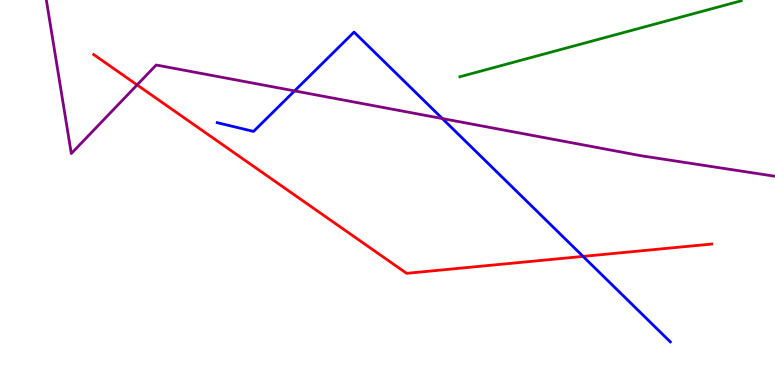[{'lines': ['blue', 'red'], 'intersections': [{'x': 7.52, 'y': 3.34}]}, {'lines': ['green', 'red'], 'intersections': []}, {'lines': ['purple', 'red'], 'intersections': [{'x': 1.77, 'y': 7.79}]}, {'lines': ['blue', 'green'], 'intersections': []}, {'lines': ['blue', 'purple'], 'intersections': [{'x': 3.8, 'y': 7.64}, {'x': 5.71, 'y': 6.92}]}, {'lines': ['green', 'purple'], 'intersections': []}]